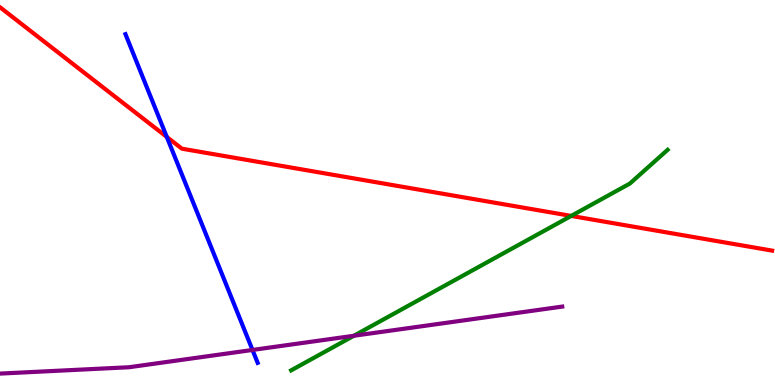[{'lines': ['blue', 'red'], 'intersections': [{'x': 2.15, 'y': 6.44}]}, {'lines': ['green', 'red'], 'intersections': [{'x': 7.37, 'y': 4.39}]}, {'lines': ['purple', 'red'], 'intersections': []}, {'lines': ['blue', 'green'], 'intersections': []}, {'lines': ['blue', 'purple'], 'intersections': [{'x': 3.26, 'y': 0.91}]}, {'lines': ['green', 'purple'], 'intersections': [{'x': 4.57, 'y': 1.28}]}]